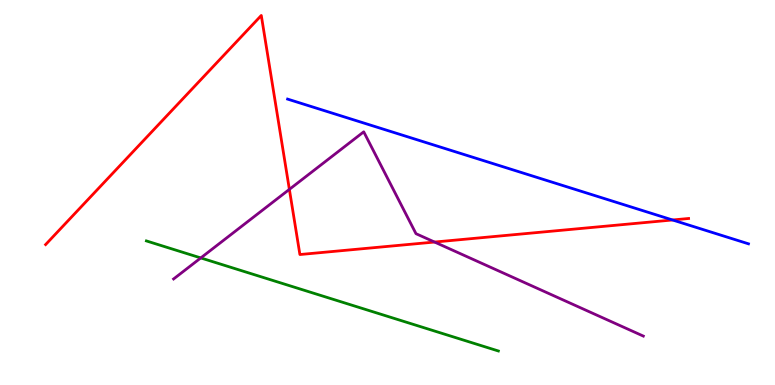[{'lines': ['blue', 'red'], 'intersections': [{'x': 8.68, 'y': 4.29}]}, {'lines': ['green', 'red'], 'intersections': []}, {'lines': ['purple', 'red'], 'intersections': [{'x': 3.73, 'y': 5.08}, {'x': 5.61, 'y': 3.71}]}, {'lines': ['blue', 'green'], 'intersections': []}, {'lines': ['blue', 'purple'], 'intersections': []}, {'lines': ['green', 'purple'], 'intersections': [{'x': 2.59, 'y': 3.3}]}]